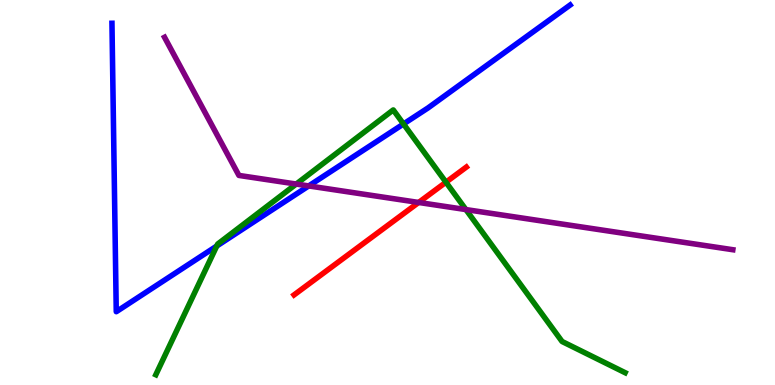[{'lines': ['blue', 'red'], 'intersections': []}, {'lines': ['green', 'red'], 'intersections': [{'x': 5.75, 'y': 5.27}]}, {'lines': ['purple', 'red'], 'intersections': [{'x': 5.4, 'y': 4.74}]}, {'lines': ['blue', 'green'], 'intersections': [{'x': 2.8, 'y': 3.61}, {'x': 5.21, 'y': 6.78}]}, {'lines': ['blue', 'purple'], 'intersections': [{'x': 3.98, 'y': 5.17}]}, {'lines': ['green', 'purple'], 'intersections': [{'x': 3.82, 'y': 5.22}, {'x': 6.01, 'y': 4.56}]}]